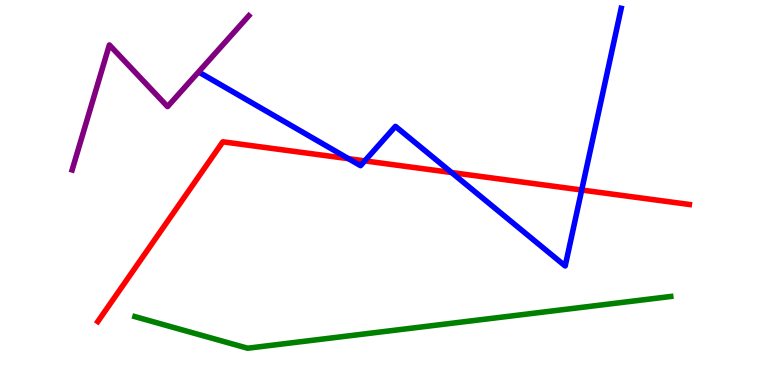[{'lines': ['blue', 'red'], 'intersections': [{'x': 4.5, 'y': 5.88}, {'x': 4.71, 'y': 5.82}, {'x': 5.83, 'y': 5.52}, {'x': 7.51, 'y': 5.06}]}, {'lines': ['green', 'red'], 'intersections': []}, {'lines': ['purple', 'red'], 'intersections': []}, {'lines': ['blue', 'green'], 'intersections': []}, {'lines': ['blue', 'purple'], 'intersections': []}, {'lines': ['green', 'purple'], 'intersections': []}]